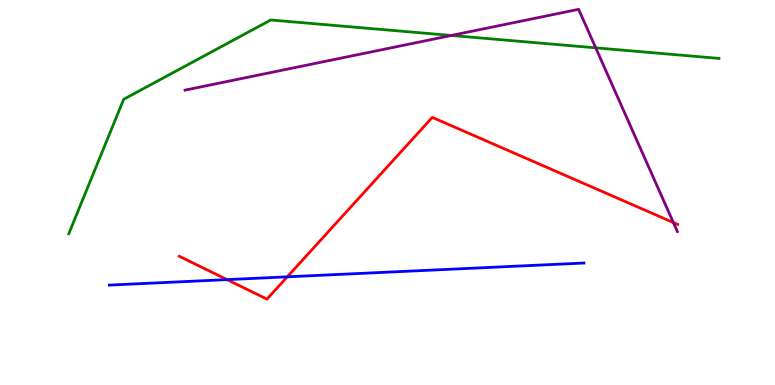[{'lines': ['blue', 'red'], 'intersections': [{'x': 2.93, 'y': 2.74}, {'x': 3.71, 'y': 2.81}]}, {'lines': ['green', 'red'], 'intersections': []}, {'lines': ['purple', 'red'], 'intersections': [{'x': 8.69, 'y': 4.22}]}, {'lines': ['blue', 'green'], 'intersections': []}, {'lines': ['blue', 'purple'], 'intersections': []}, {'lines': ['green', 'purple'], 'intersections': [{'x': 5.82, 'y': 9.08}, {'x': 7.69, 'y': 8.76}]}]